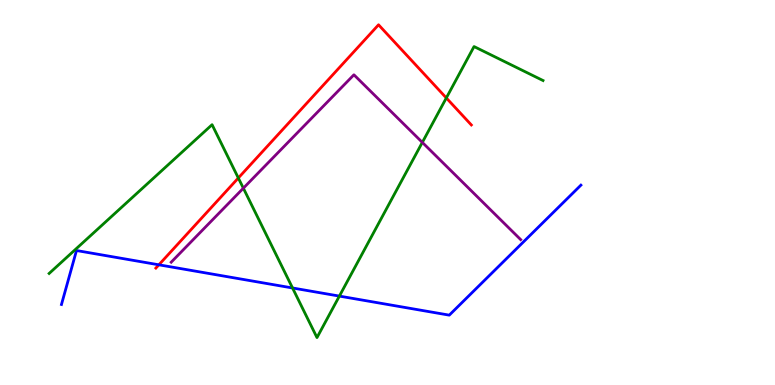[{'lines': ['blue', 'red'], 'intersections': [{'x': 2.05, 'y': 3.12}]}, {'lines': ['green', 'red'], 'intersections': [{'x': 3.08, 'y': 5.38}, {'x': 5.76, 'y': 7.46}]}, {'lines': ['purple', 'red'], 'intersections': []}, {'lines': ['blue', 'green'], 'intersections': [{'x': 3.77, 'y': 2.52}, {'x': 4.38, 'y': 2.31}]}, {'lines': ['blue', 'purple'], 'intersections': []}, {'lines': ['green', 'purple'], 'intersections': [{'x': 3.14, 'y': 5.11}, {'x': 5.45, 'y': 6.3}]}]